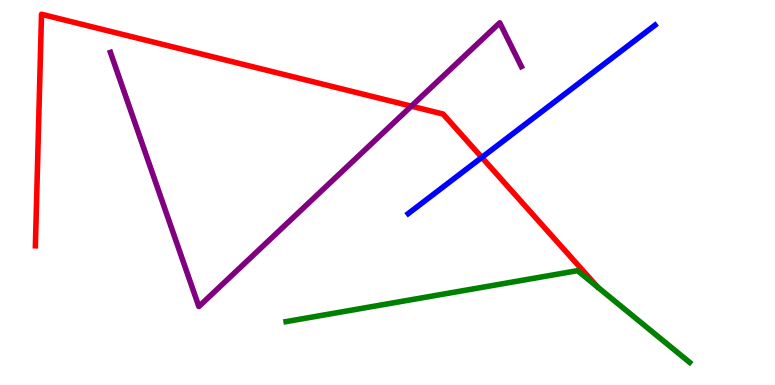[{'lines': ['blue', 'red'], 'intersections': [{'x': 6.22, 'y': 5.91}]}, {'lines': ['green', 'red'], 'intersections': []}, {'lines': ['purple', 'red'], 'intersections': [{'x': 5.31, 'y': 7.24}]}, {'lines': ['blue', 'green'], 'intersections': []}, {'lines': ['blue', 'purple'], 'intersections': []}, {'lines': ['green', 'purple'], 'intersections': []}]